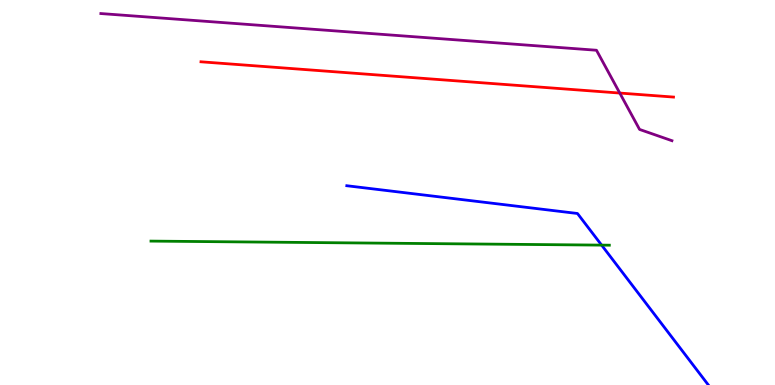[{'lines': ['blue', 'red'], 'intersections': []}, {'lines': ['green', 'red'], 'intersections': []}, {'lines': ['purple', 'red'], 'intersections': [{'x': 8.0, 'y': 7.58}]}, {'lines': ['blue', 'green'], 'intersections': [{'x': 7.76, 'y': 3.63}]}, {'lines': ['blue', 'purple'], 'intersections': []}, {'lines': ['green', 'purple'], 'intersections': []}]